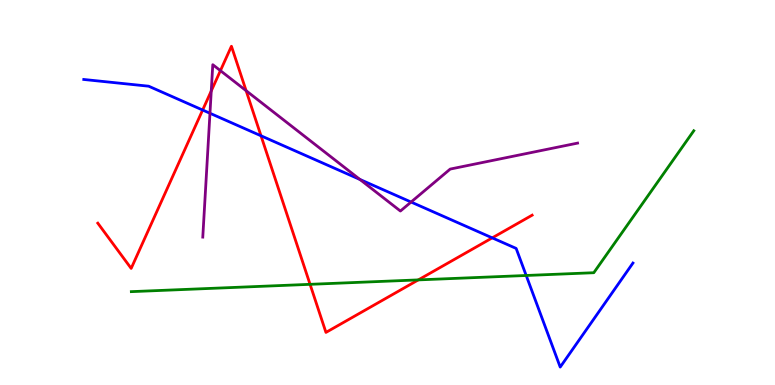[{'lines': ['blue', 'red'], 'intersections': [{'x': 2.61, 'y': 7.14}, {'x': 3.37, 'y': 6.47}, {'x': 6.35, 'y': 3.82}]}, {'lines': ['green', 'red'], 'intersections': [{'x': 4.0, 'y': 2.61}, {'x': 5.4, 'y': 2.73}]}, {'lines': ['purple', 'red'], 'intersections': [{'x': 2.73, 'y': 7.64}, {'x': 2.84, 'y': 8.16}, {'x': 3.18, 'y': 7.64}]}, {'lines': ['blue', 'green'], 'intersections': [{'x': 6.79, 'y': 2.84}]}, {'lines': ['blue', 'purple'], 'intersections': [{'x': 2.71, 'y': 7.06}, {'x': 4.64, 'y': 5.34}, {'x': 5.3, 'y': 4.75}]}, {'lines': ['green', 'purple'], 'intersections': []}]